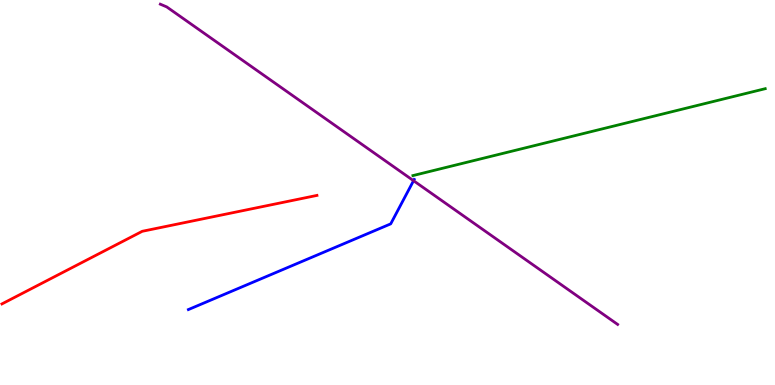[{'lines': ['blue', 'red'], 'intersections': []}, {'lines': ['green', 'red'], 'intersections': []}, {'lines': ['purple', 'red'], 'intersections': []}, {'lines': ['blue', 'green'], 'intersections': []}, {'lines': ['blue', 'purple'], 'intersections': [{'x': 5.34, 'y': 5.31}]}, {'lines': ['green', 'purple'], 'intersections': []}]